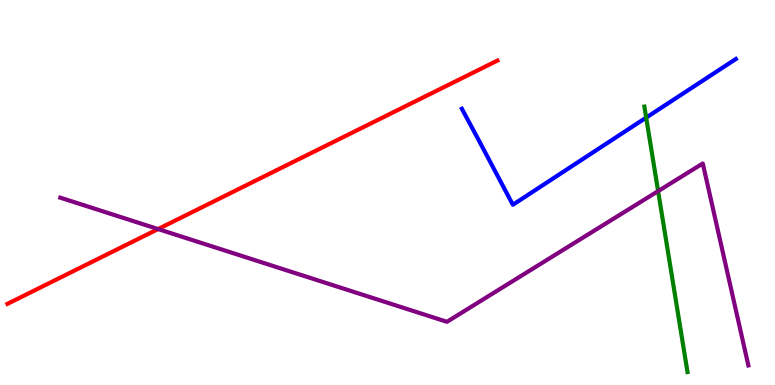[{'lines': ['blue', 'red'], 'intersections': []}, {'lines': ['green', 'red'], 'intersections': []}, {'lines': ['purple', 'red'], 'intersections': [{'x': 2.04, 'y': 4.05}]}, {'lines': ['blue', 'green'], 'intersections': [{'x': 8.34, 'y': 6.95}]}, {'lines': ['blue', 'purple'], 'intersections': []}, {'lines': ['green', 'purple'], 'intersections': [{'x': 8.49, 'y': 5.04}]}]